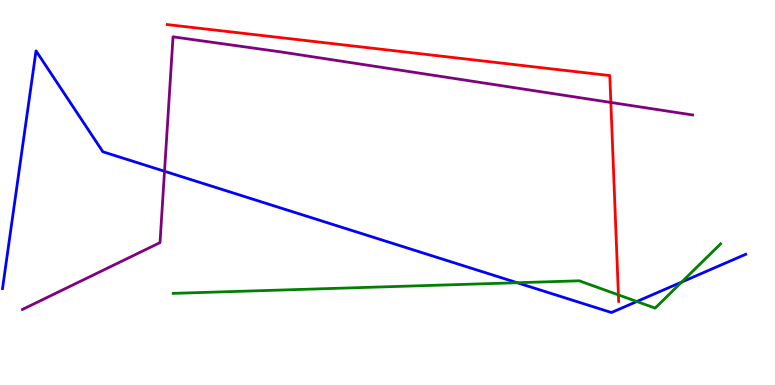[{'lines': ['blue', 'red'], 'intersections': []}, {'lines': ['green', 'red'], 'intersections': [{'x': 7.98, 'y': 2.34}]}, {'lines': ['purple', 'red'], 'intersections': [{'x': 7.88, 'y': 7.34}]}, {'lines': ['blue', 'green'], 'intersections': [{'x': 6.67, 'y': 2.66}, {'x': 8.22, 'y': 2.17}, {'x': 8.8, 'y': 2.67}]}, {'lines': ['blue', 'purple'], 'intersections': [{'x': 2.12, 'y': 5.55}]}, {'lines': ['green', 'purple'], 'intersections': []}]